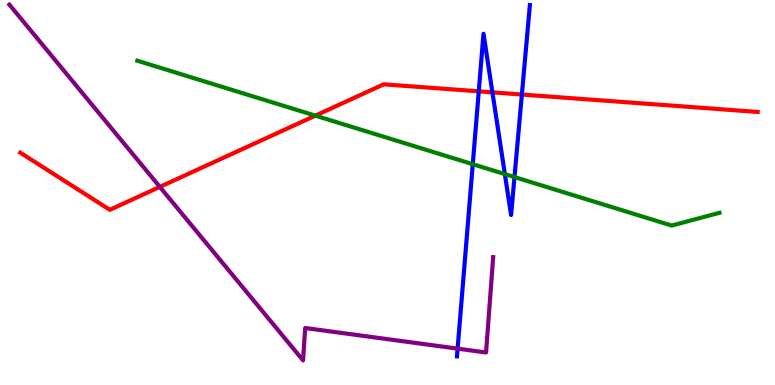[{'lines': ['blue', 'red'], 'intersections': [{'x': 6.18, 'y': 7.63}, {'x': 6.35, 'y': 7.6}, {'x': 6.73, 'y': 7.54}]}, {'lines': ['green', 'red'], 'intersections': [{'x': 4.07, 'y': 7.0}]}, {'lines': ['purple', 'red'], 'intersections': [{'x': 2.06, 'y': 5.15}]}, {'lines': ['blue', 'green'], 'intersections': [{'x': 6.1, 'y': 5.74}, {'x': 6.51, 'y': 5.48}, {'x': 6.64, 'y': 5.4}]}, {'lines': ['blue', 'purple'], 'intersections': [{'x': 5.9, 'y': 0.945}]}, {'lines': ['green', 'purple'], 'intersections': []}]